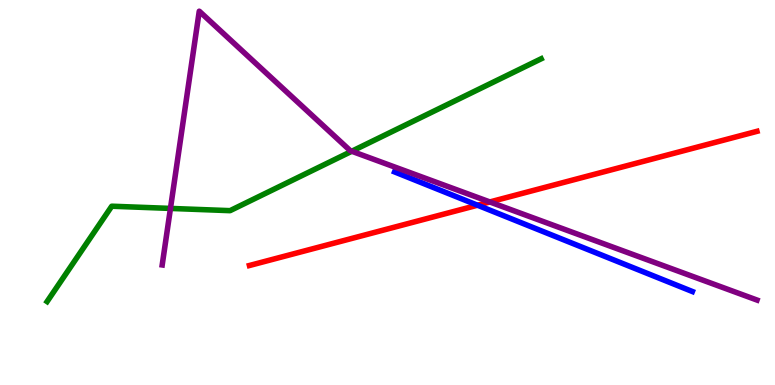[{'lines': ['blue', 'red'], 'intersections': [{'x': 6.16, 'y': 4.67}]}, {'lines': ['green', 'red'], 'intersections': []}, {'lines': ['purple', 'red'], 'intersections': [{'x': 6.32, 'y': 4.75}]}, {'lines': ['blue', 'green'], 'intersections': []}, {'lines': ['blue', 'purple'], 'intersections': []}, {'lines': ['green', 'purple'], 'intersections': [{'x': 2.2, 'y': 4.59}, {'x': 4.54, 'y': 6.07}]}]